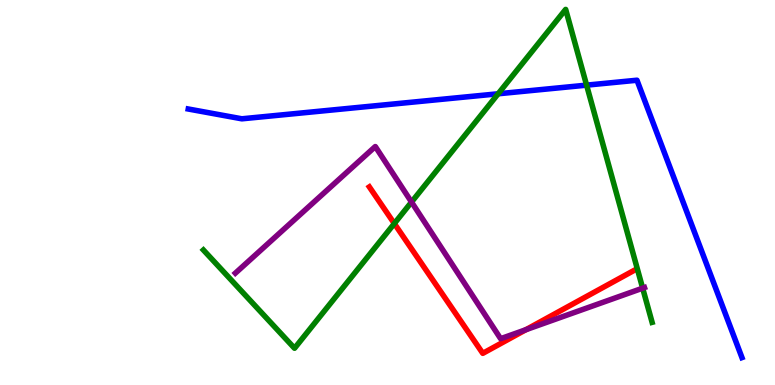[{'lines': ['blue', 'red'], 'intersections': []}, {'lines': ['green', 'red'], 'intersections': [{'x': 5.09, 'y': 4.19}]}, {'lines': ['purple', 'red'], 'intersections': [{'x': 6.79, 'y': 1.44}]}, {'lines': ['blue', 'green'], 'intersections': [{'x': 6.43, 'y': 7.56}, {'x': 7.57, 'y': 7.79}]}, {'lines': ['blue', 'purple'], 'intersections': []}, {'lines': ['green', 'purple'], 'intersections': [{'x': 5.31, 'y': 4.75}, {'x': 8.29, 'y': 2.51}]}]